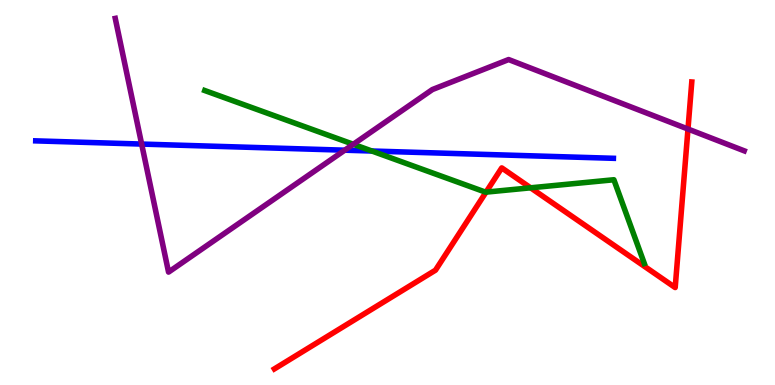[{'lines': ['blue', 'red'], 'intersections': []}, {'lines': ['green', 'red'], 'intersections': [{'x': 6.27, 'y': 5.01}, {'x': 6.85, 'y': 5.12}]}, {'lines': ['purple', 'red'], 'intersections': [{'x': 8.88, 'y': 6.65}]}, {'lines': ['blue', 'green'], 'intersections': [{'x': 4.8, 'y': 6.08}]}, {'lines': ['blue', 'purple'], 'intersections': [{'x': 1.83, 'y': 6.26}, {'x': 4.45, 'y': 6.1}]}, {'lines': ['green', 'purple'], 'intersections': [{'x': 4.56, 'y': 6.25}]}]